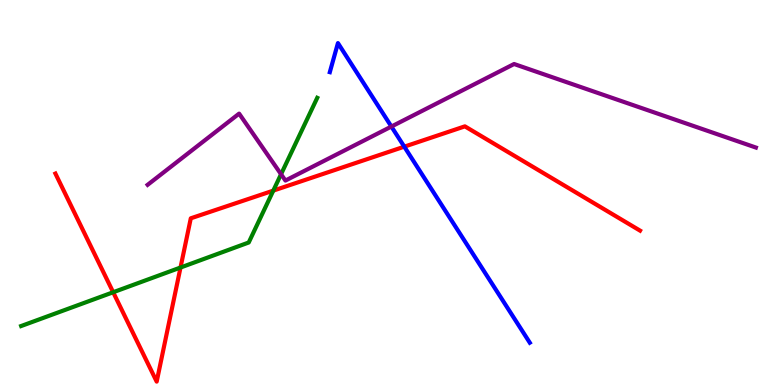[{'lines': ['blue', 'red'], 'intersections': [{'x': 5.22, 'y': 6.19}]}, {'lines': ['green', 'red'], 'intersections': [{'x': 1.46, 'y': 2.41}, {'x': 2.33, 'y': 3.05}, {'x': 3.53, 'y': 5.05}]}, {'lines': ['purple', 'red'], 'intersections': []}, {'lines': ['blue', 'green'], 'intersections': []}, {'lines': ['blue', 'purple'], 'intersections': [{'x': 5.05, 'y': 6.71}]}, {'lines': ['green', 'purple'], 'intersections': [{'x': 3.63, 'y': 5.47}]}]